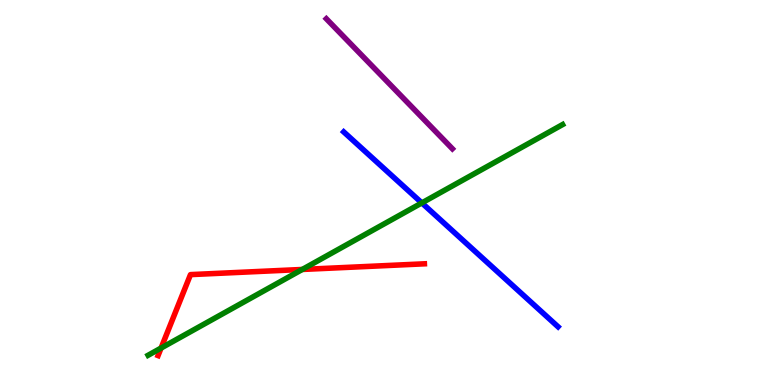[{'lines': ['blue', 'red'], 'intersections': []}, {'lines': ['green', 'red'], 'intersections': [{'x': 2.08, 'y': 0.96}, {'x': 3.9, 'y': 3.0}]}, {'lines': ['purple', 'red'], 'intersections': []}, {'lines': ['blue', 'green'], 'intersections': [{'x': 5.44, 'y': 4.73}]}, {'lines': ['blue', 'purple'], 'intersections': []}, {'lines': ['green', 'purple'], 'intersections': []}]